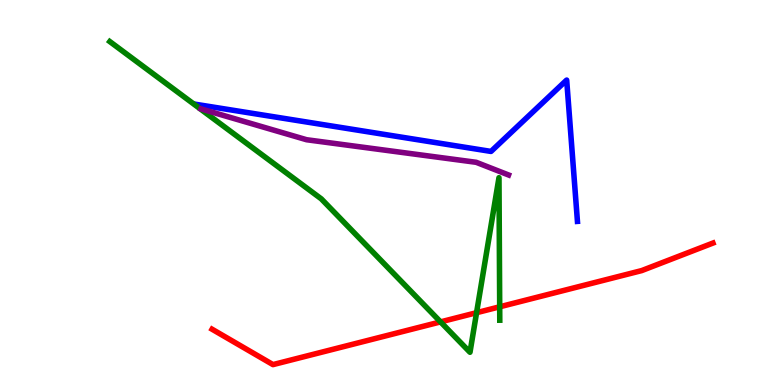[{'lines': ['blue', 'red'], 'intersections': []}, {'lines': ['green', 'red'], 'intersections': [{'x': 5.68, 'y': 1.64}, {'x': 6.15, 'y': 1.88}, {'x': 6.45, 'y': 2.03}]}, {'lines': ['purple', 'red'], 'intersections': []}, {'lines': ['blue', 'green'], 'intersections': []}, {'lines': ['blue', 'purple'], 'intersections': []}, {'lines': ['green', 'purple'], 'intersections': []}]